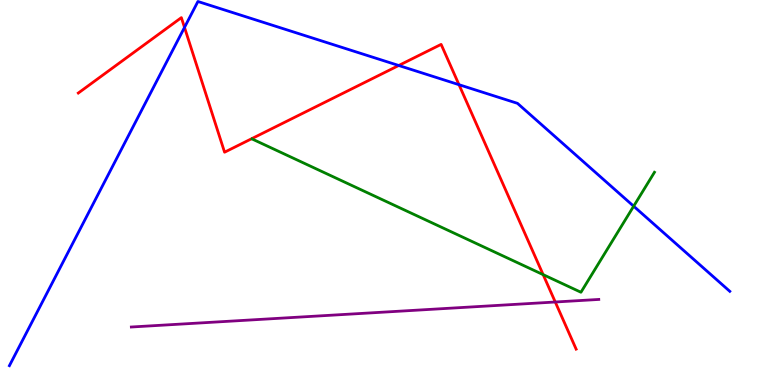[{'lines': ['blue', 'red'], 'intersections': [{'x': 2.38, 'y': 9.29}, {'x': 5.14, 'y': 8.3}, {'x': 5.92, 'y': 7.8}]}, {'lines': ['green', 'red'], 'intersections': [{'x': 7.01, 'y': 2.87}]}, {'lines': ['purple', 'red'], 'intersections': [{'x': 7.16, 'y': 2.16}]}, {'lines': ['blue', 'green'], 'intersections': [{'x': 8.18, 'y': 4.64}]}, {'lines': ['blue', 'purple'], 'intersections': []}, {'lines': ['green', 'purple'], 'intersections': []}]